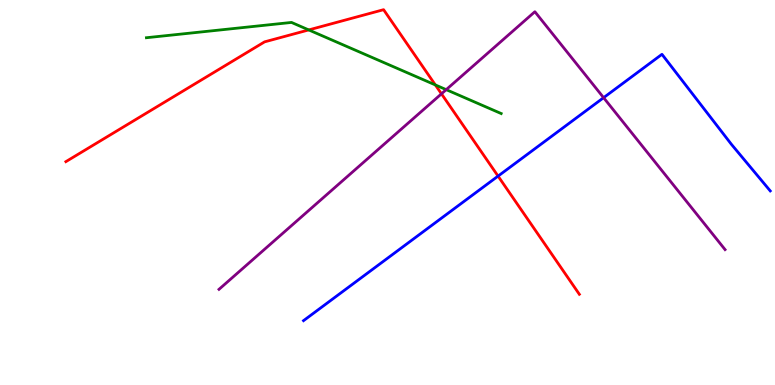[{'lines': ['blue', 'red'], 'intersections': [{'x': 6.43, 'y': 5.43}]}, {'lines': ['green', 'red'], 'intersections': [{'x': 3.98, 'y': 9.22}, {'x': 5.62, 'y': 7.79}]}, {'lines': ['purple', 'red'], 'intersections': [{'x': 5.7, 'y': 7.56}]}, {'lines': ['blue', 'green'], 'intersections': []}, {'lines': ['blue', 'purple'], 'intersections': [{'x': 7.79, 'y': 7.46}]}, {'lines': ['green', 'purple'], 'intersections': [{'x': 5.76, 'y': 7.67}]}]